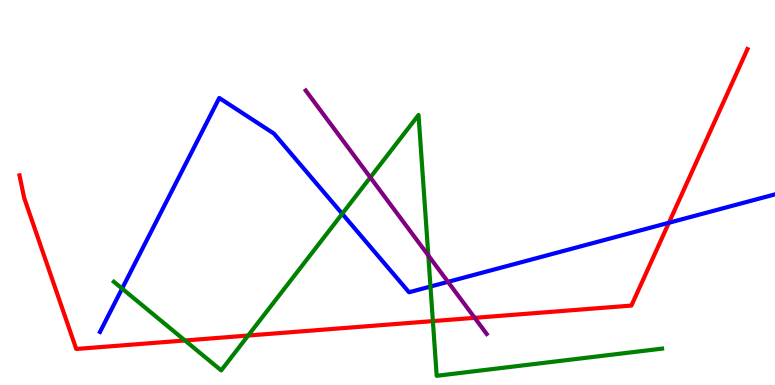[{'lines': ['blue', 'red'], 'intersections': [{'x': 8.63, 'y': 4.21}]}, {'lines': ['green', 'red'], 'intersections': [{'x': 2.39, 'y': 1.16}, {'x': 3.2, 'y': 1.28}, {'x': 5.59, 'y': 1.66}]}, {'lines': ['purple', 'red'], 'intersections': [{'x': 6.13, 'y': 1.74}]}, {'lines': ['blue', 'green'], 'intersections': [{'x': 1.58, 'y': 2.5}, {'x': 4.42, 'y': 4.45}, {'x': 5.55, 'y': 2.56}]}, {'lines': ['blue', 'purple'], 'intersections': [{'x': 5.78, 'y': 2.68}]}, {'lines': ['green', 'purple'], 'intersections': [{'x': 4.78, 'y': 5.39}, {'x': 5.53, 'y': 3.37}]}]